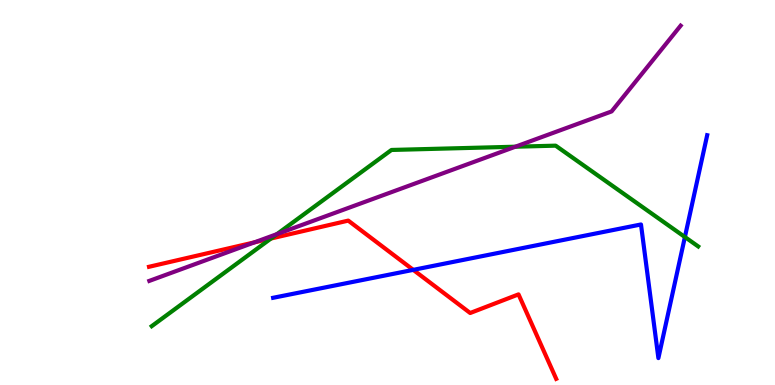[{'lines': ['blue', 'red'], 'intersections': [{'x': 5.33, 'y': 2.99}]}, {'lines': ['green', 'red'], 'intersections': [{'x': 3.5, 'y': 3.8}]}, {'lines': ['purple', 'red'], 'intersections': [{'x': 3.28, 'y': 3.71}]}, {'lines': ['blue', 'green'], 'intersections': [{'x': 8.84, 'y': 3.84}]}, {'lines': ['blue', 'purple'], 'intersections': []}, {'lines': ['green', 'purple'], 'intersections': [{'x': 3.57, 'y': 3.92}, {'x': 6.65, 'y': 6.19}]}]